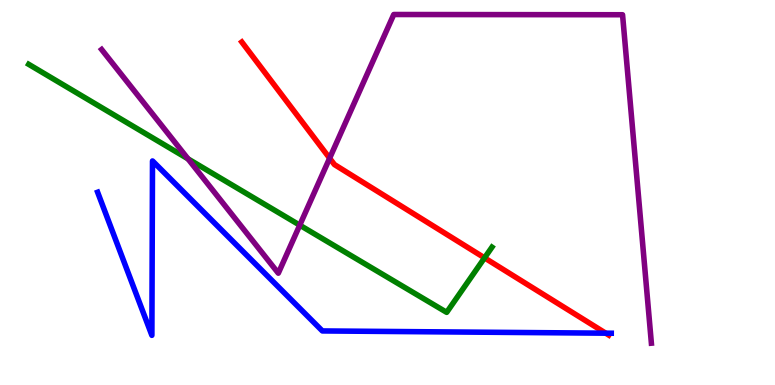[{'lines': ['blue', 'red'], 'intersections': [{'x': 7.82, 'y': 1.35}]}, {'lines': ['green', 'red'], 'intersections': [{'x': 6.25, 'y': 3.3}]}, {'lines': ['purple', 'red'], 'intersections': [{'x': 4.25, 'y': 5.89}]}, {'lines': ['blue', 'green'], 'intersections': []}, {'lines': ['blue', 'purple'], 'intersections': []}, {'lines': ['green', 'purple'], 'intersections': [{'x': 2.43, 'y': 5.87}, {'x': 3.87, 'y': 4.15}]}]